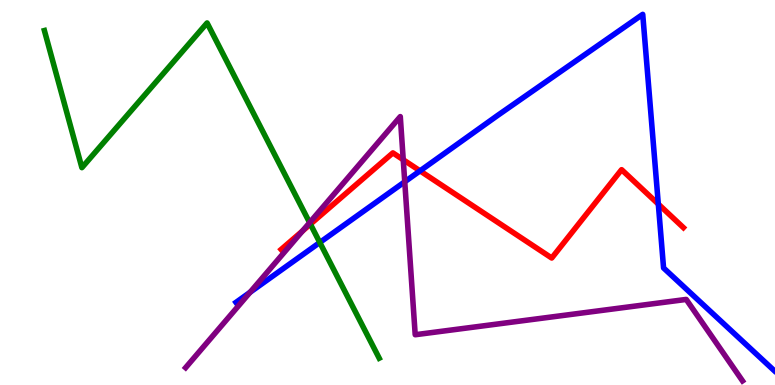[{'lines': ['blue', 'red'], 'intersections': [{'x': 5.42, 'y': 5.56}, {'x': 8.49, 'y': 4.7}]}, {'lines': ['green', 'red'], 'intersections': [{'x': 4.01, 'y': 4.18}]}, {'lines': ['purple', 'red'], 'intersections': [{'x': 3.9, 'y': 4.0}, {'x': 5.2, 'y': 5.85}]}, {'lines': ['blue', 'green'], 'intersections': [{'x': 4.13, 'y': 3.7}]}, {'lines': ['blue', 'purple'], 'intersections': [{'x': 3.23, 'y': 2.41}, {'x': 5.22, 'y': 5.28}]}, {'lines': ['green', 'purple'], 'intersections': [{'x': 4.0, 'y': 4.22}]}]